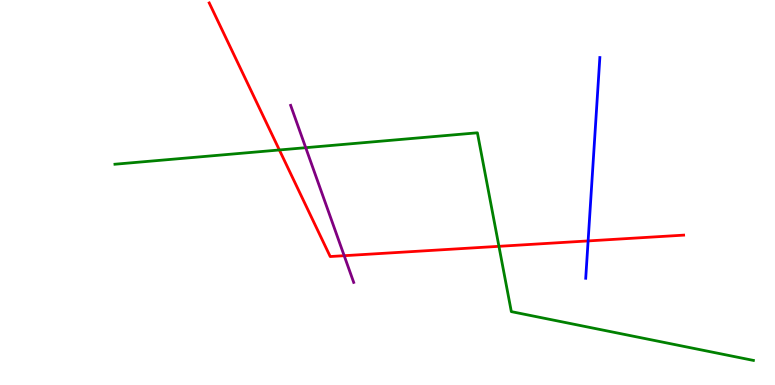[{'lines': ['blue', 'red'], 'intersections': [{'x': 7.59, 'y': 3.74}]}, {'lines': ['green', 'red'], 'intersections': [{'x': 3.6, 'y': 6.1}, {'x': 6.44, 'y': 3.6}]}, {'lines': ['purple', 'red'], 'intersections': [{'x': 4.44, 'y': 3.36}]}, {'lines': ['blue', 'green'], 'intersections': []}, {'lines': ['blue', 'purple'], 'intersections': []}, {'lines': ['green', 'purple'], 'intersections': [{'x': 3.94, 'y': 6.16}]}]